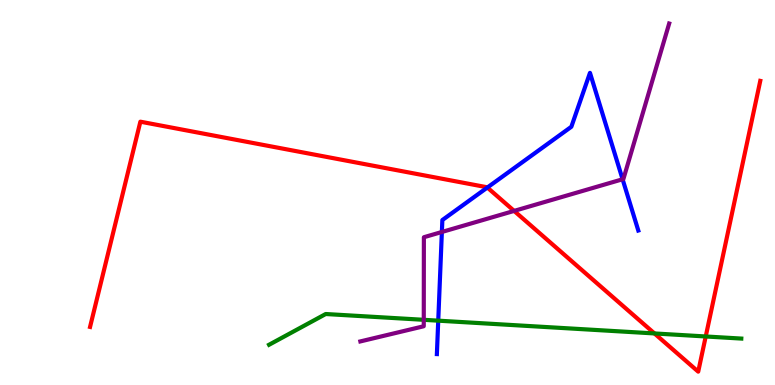[{'lines': ['blue', 'red'], 'intersections': [{'x': 6.29, 'y': 5.13}]}, {'lines': ['green', 'red'], 'intersections': [{'x': 8.44, 'y': 1.34}, {'x': 9.11, 'y': 1.26}]}, {'lines': ['purple', 'red'], 'intersections': [{'x': 6.63, 'y': 4.52}]}, {'lines': ['blue', 'green'], 'intersections': [{'x': 5.65, 'y': 1.67}]}, {'lines': ['blue', 'purple'], 'intersections': [{'x': 5.7, 'y': 3.97}, {'x': 8.03, 'y': 5.34}]}, {'lines': ['green', 'purple'], 'intersections': [{'x': 5.47, 'y': 1.69}]}]